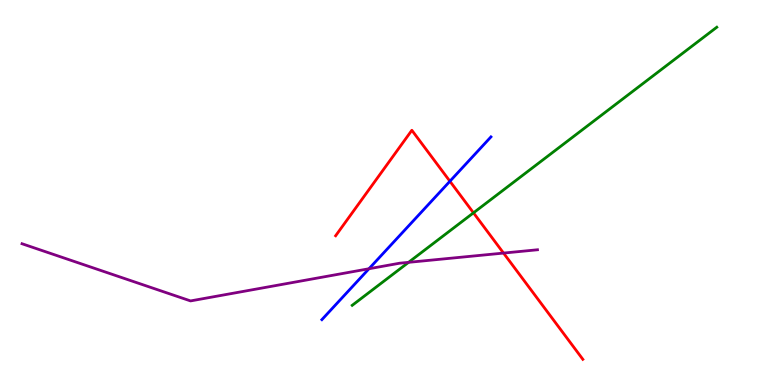[{'lines': ['blue', 'red'], 'intersections': [{'x': 5.81, 'y': 5.29}]}, {'lines': ['green', 'red'], 'intersections': [{'x': 6.11, 'y': 4.47}]}, {'lines': ['purple', 'red'], 'intersections': [{'x': 6.5, 'y': 3.43}]}, {'lines': ['blue', 'green'], 'intersections': []}, {'lines': ['blue', 'purple'], 'intersections': [{'x': 4.76, 'y': 3.02}]}, {'lines': ['green', 'purple'], 'intersections': [{'x': 5.27, 'y': 3.19}]}]